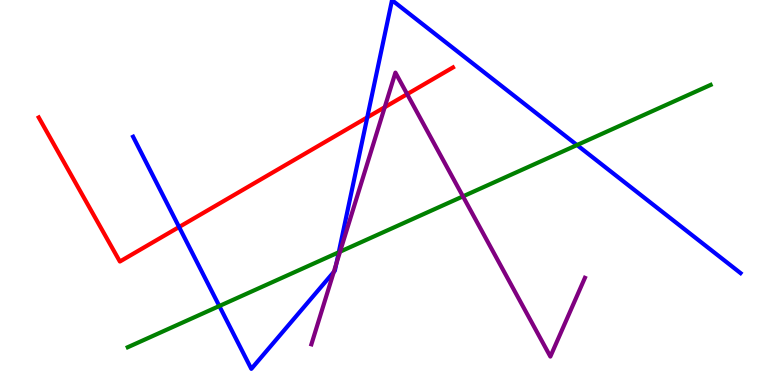[{'lines': ['blue', 'red'], 'intersections': [{'x': 2.31, 'y': 4.1}, {'x': 4.74, 'y': 6.95}]}, {'lines': ['green', 'red'], 'intersections': []}, {'lines': ['purple', 'red'], 'intersections': [{'x': 4.96, 'y': 7.22}, {'x': 5.25, 'y': 7.55}]}, {'lines': ['blue', 'green'], 'intersections': [{'x': 2.83, 'y': 2.05}, {'x': 4.37, 'y': 3.45}, {'x': 7.45, 'y': 6.23}]}, {'lines': ['blue', 'purple'], 'intersections': [{'x': 4.31, 'y': 2.93}, {'x': 4.34, 'y': 3.15}]}, {'lines': ['green', 'purple'], 'intersections': [{'x': 4.39, 'y': 3.46}, {'x': 5.97, 'y': 4.9}]}]